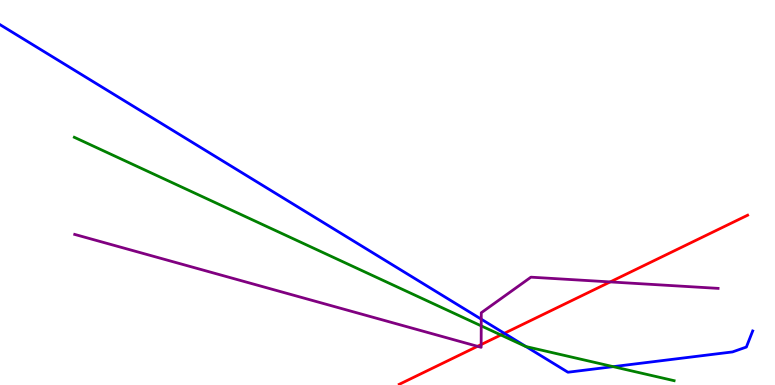[{'lines': ['blue', 'red'], 'intersections': [{'x': 6.51, 'y': 1.34}]}, {'lines': ['green', 'red'], 'intersections': [{'x': 6.46, 'y': 1.3}]}, {'lines': ['purple', 'red'], 'intersections': [{'x': 6.16, 'y': 1.0}, {'x': 6.21, 'y': 1.05}, {'x': 7.87, 'y': 2.68}]}, {'lines': ['blue', 'green'], 'intersections': [{'x': 6.79, 'y': 0.998}, {'x': 7.91, 'y': 0.477}]}, {'lines': ['blue', 'purple'], 'intersections': [{'x': 6.21, 'y': 1.71}]}, {'lines': ['green', 'purple'], 'intersections': [{'x': 6.21, 'y': 1.54}]}]